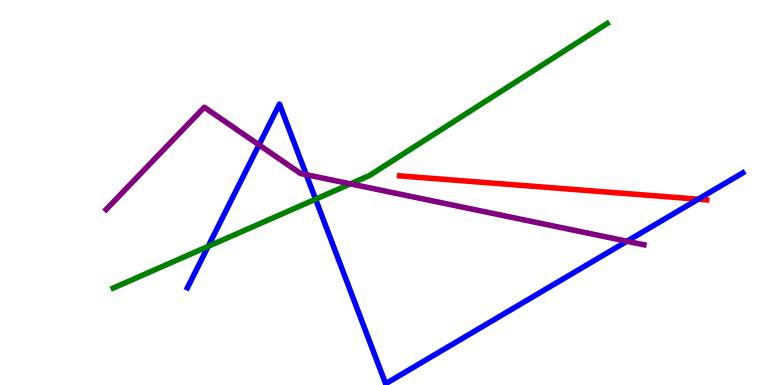[{'lines': ['blue', 'red'], 'intersections': [{'x': 9.01, 'y': 4.83}]}, {'lines': ['green', 'red'], 'intersections': []}, {'lines': ['purple', 'red'], 'intersections': []}, {'lines': ['blue', 'green'], 'intersections': [{'x': 2.69, 'y': 3.6}, {'x': 4.07, 'y': 4.83}]}, {'lines': ['blue', 'purple'], 'intersections': [{'x': 3.34, 'y': 6.24}, {'x': 3.95, 'y': 5.46}, {'x': 8.09, 'y': 3.73}]}, {'lines': ['green', 'purple'], 'intersections': [{'x': 4.52, 'y': 5.22}]}]